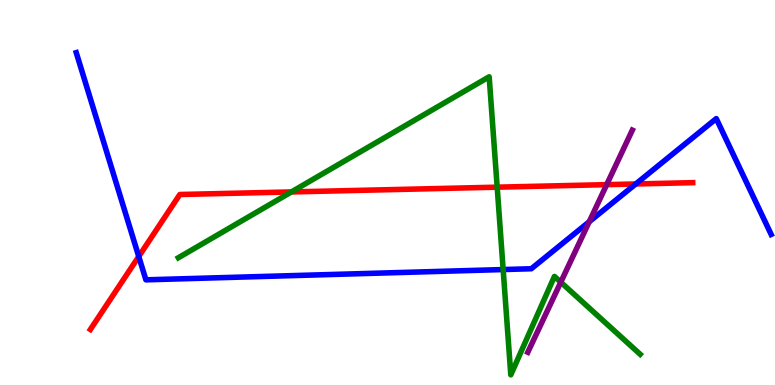[{'lines': ['blue', 'red'], 'intersections': [{'x': 1.79, 'y': 3.34}, {'x': 8.2, 'y': 5.22}]}, {'lines': ['green', 'red'], 'intersections': [{'x': 3.76, 'y': 5.01}, {'x': 6.42, 'y': 5.14}]}, {'lines': ['purple', 'red'], 'intersections': [{'x': 7.83, 'y': 5.2}]}, {'lines': ['blue', 'green'], 'intersections': [{'x': 6.49, 'y': 3.0}]}, {'lines': ['blue', 'purple'], 'intersections': [{'x': 7.6, 'y': 4.24}]}, {'lines': ['green', 'purple'], 'intersections': [{'x': 7.24, 'y': 2.67}]}]